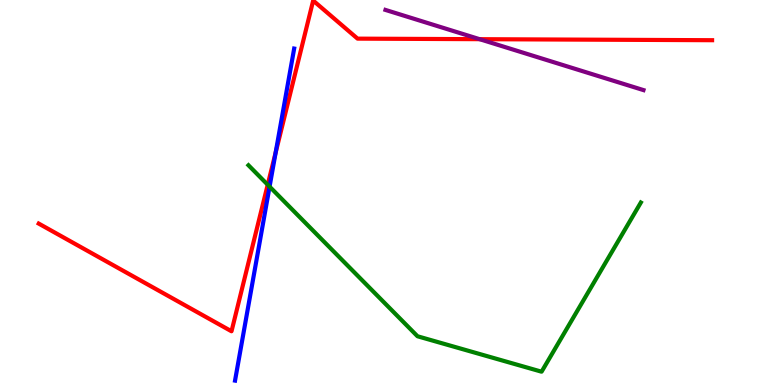[{'lines': ['blue', 'red'], 'intersections': [{'x': 3.56, 'y': 6.04}]}, {'lines': ['green', 'red'], 'intersections': [{'x': 3.45, 'y': 5.2}]}, {'lines': ['purple', 'red'], 'intersections': [{'x': 6.19, 'y': 8.98}]}, {'lines': ['blue', 'green'], 'intersections': [{'x': 3.48, 'y': 5.15}]}, {'lines': ['blue', 'purple'], 'intersections': []}, {'lines': ['green', 'purple'], 'intersections': []}]